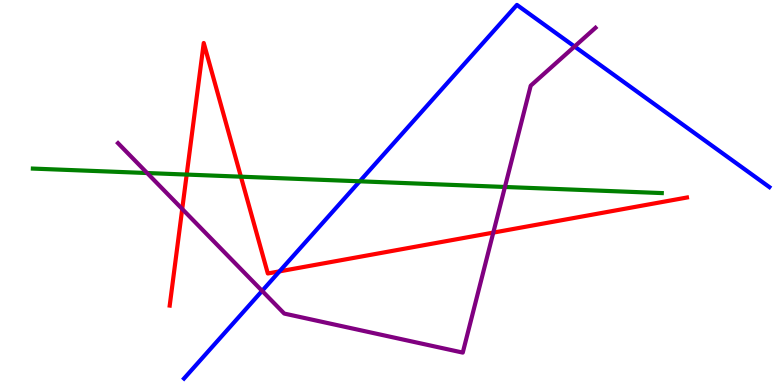[{'lines': ['blue', 'red'], 'intersections': [{'x': 3.61, 'y': 2.95}]}, {'lines': ['green', 'red'], 'intersections': [{'x': 2.41, 'y': 5.47}, {'x': 3.11, 'y': 5.41}]}, {'lines': ['purple', 'red'], 'intersections': [{'x': 2.35, 'y': 4.57}, {'x': 6.37, 'y': 3.96}]}, {'lines': ['blue', 'green'], 'intersections': [{'x': 4.64, 'y': 5.29}]}, {'lines': ['blue', 'purple'], 'intersections': [{'x': 3.38, 'y': 2.44}, {'x': 7.41, 'y': 8.79}]}, {'lines': ['green', 'purple'], 'intersections': [{'x': 1.9, 'y': 5.51}, {'x': 6.52, 'y': 5.14}]}]